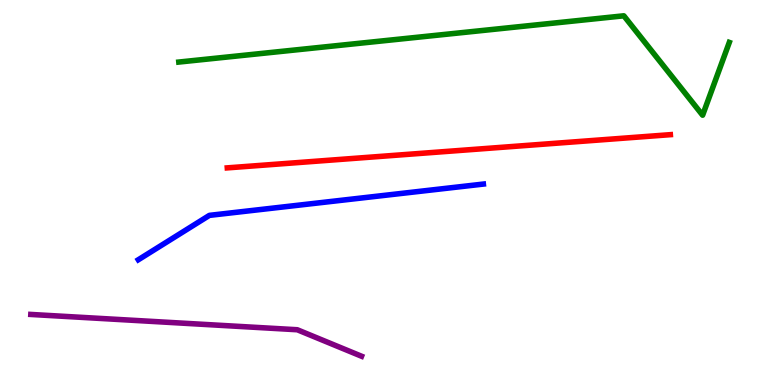[{'lines': ['blue', 'red'], 'intersections': []}, {'lines': ['green', 'red'], 'intersections': []}, {'lines': ['purple', 'red'], 'intersections': []}, {'lines': ['blue', 'green'], 'intersections': []}, {'lines': ['blue', 'purple'], 'intersections': []}, {'lines': ['green', 'purple'], 'intersections': []}]